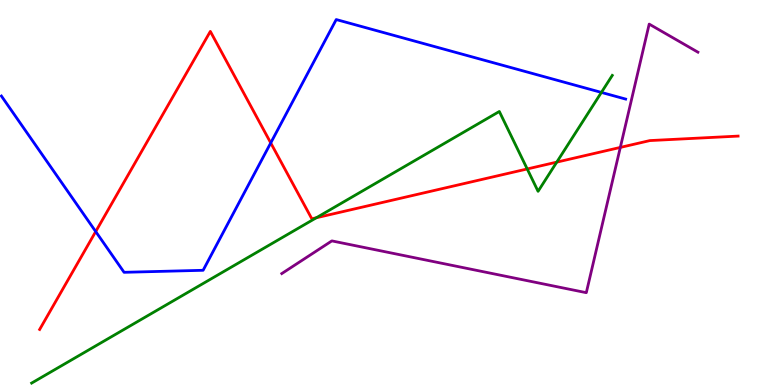[{'lines': ['blue', 'red'], 'intersections': [{'x': 1.24, 'y': 3.99}, {'x': 3.49, 'y': 6.29}]}, {'lines': ['green', 'red'], 'intersections': [{'x': 4.08, 'y': 4.34}, {'x': 6.8, 'y': 5.61}, {'x': 7.18, 'y': 5.79}]}, {'lines': ['purple', 'red'], 'intersections': [{'x': 8.0, 'y': 6.17}]}, {'lines': ['blue', 'green'], 'intersections': [{'x': 7.76, 'y': 7.6}]}, {'lines': ['blue', 'purple'], 'intersections': []}, {'lines': ['green', 'purple'], 'intersections': []}]